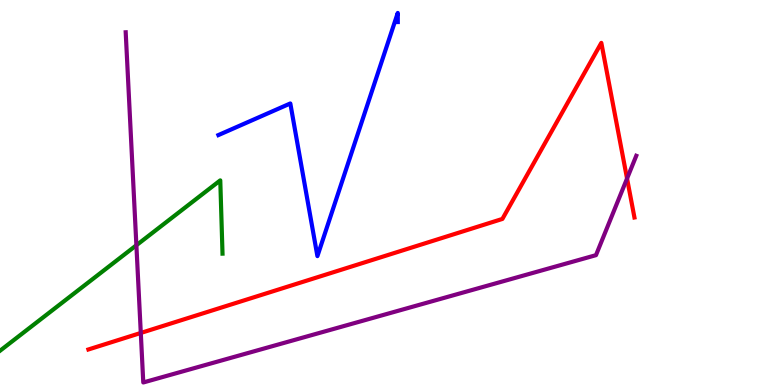[{'lines': ['blue', 'red'], 'intersections': []}, {'lines': ['green', 'red'], 'intersections': []}, {'lines': ['purple', 'red'], 'intersections': [{'x': 1.82, 'y': 1.35}, {'x': 8.09, 'y': 5.36}]}, {'lines': ['blue', 'green'], 'intersections': []}, {'lines': ['blue', 'purple'], 'intersections': []}, {'lines': ['green', 'purple'], 'intersections': [{'x': 1.76, 'y': 3.63}]}]